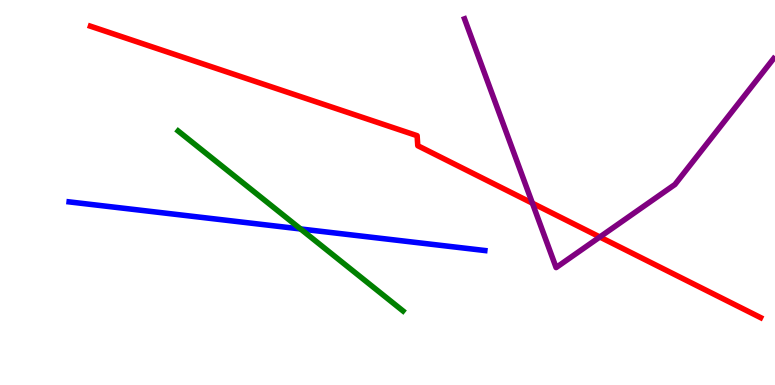[{'lines': ['blue', 'red'], 'intersections': []}, {'lines': ['green', 'red'], 'intersections': []}, {'lines': ['purple', 'red'], 'intersections': [{'x': 6.87, 'y': 4.72}, {'x': 7.74, 'y': 3.84}]}, {'lines': ['blue', 'green'], 'intersections': [{'x': 3.88, 'y': 4.05}]}, {'lines': ['blue', 'purple'], 'intersections': []}, {'lines': ['green', 'purple'], 'intersections': []}]